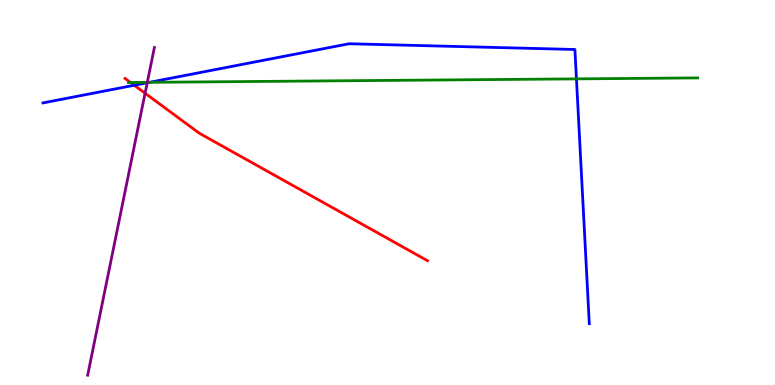[{'lines': ['blue', 'red'], 'intersections': [{'x': 1.73, 'y': 7.79}]}, {'lines': ['green', 'red'], 'intersections': [{'x': 1.68, 'y': 7.86}]}, {'lines': ['purple', 'red'], 'intersections': [{'x': 1.87, 'y': 7.58}]}, {'lines': ['blue', 'green'], 'intersections': [{'x': 1.93, 'y': 7.86}, {'x': 7.44, 'y': 7.95}]}, {'lines': ['blue', 'purple'], 'intersections': [{'x': 1.9, 'y': 7.85}]}, {'lines': ['green', 'purple'], 'intersections': [{'x': 1.9, 'y': 7.86}]}]